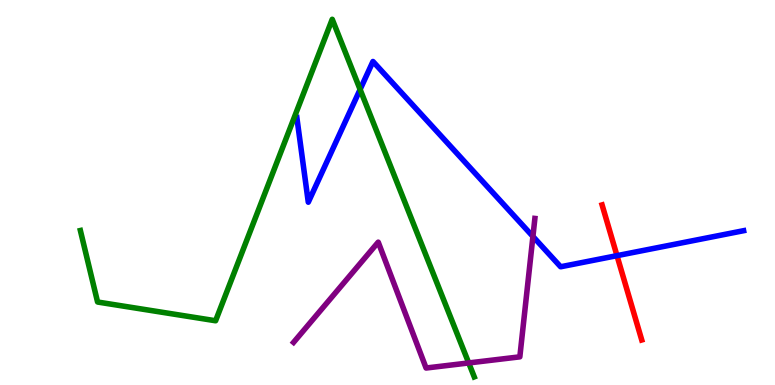[{'lines': ['blue', 'red'], 'intersections': [{'x': 7.96, 'y': 3.36}]}, {'lines': ['green', 'red'], 'intersections': []}, {'lines': ['purple', 'red'], 'intersections': []}, {'lines': ['blue', 'green'], 'intersections': [{'x': 4.65, 'y': 7.68}]}, {'lines': ['blue', 'purple'], 'intersections': [{'x': 6.88, 'y': 3.86}]}, {'lines': ['green', 'purple'], 'intersections': [{'x': 6.05, 'y': 0.573}]}]